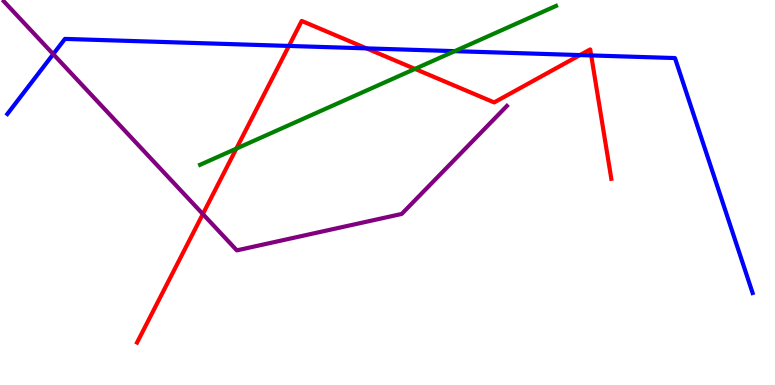[{'lines': ['blue', 'red'], 'intersections': [{'x': 3.73, 'y': 8.81}, {'x': 4.73, 'y': 8.74}, {'x': 7.48, 'y': 8.57}, {'x': 7.63, 'y': 8.56}]}, {'lines': ['green', 'red'], 'intersections': [{'x': 3.05, 'y': 6.14}, {'x': 5.35, 'y': 8.21}]}, {'lines': ['purple', 'red'], 'intersections': [{'x': 2.62, 'y': 4.44}]}, {'lines': ['blue', 'green'], 'intersections': [{'x': 5.87, 'y': 8.67}]}, {'lines': ['blue', 'purple'], 'intersections': [{'x': 0.687, 'y': 8.59}]}, {'lines': ['green', 'purple'], 'intersections': []}]